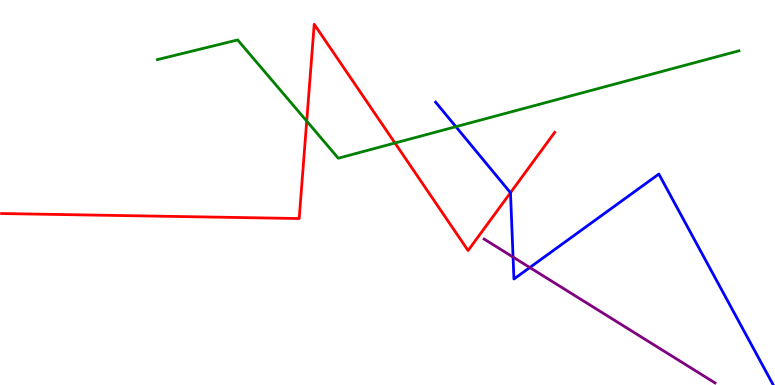[{'lines': ['blue', 'red'], 'intersections': [{'x': 6.59, 'y': 4.99}]}, {'lines': ['green', 'red'], 'intersections': [{'x': 3.96, 'y': 6.85}, {'x': 5.1, 'y': 6.29}]}, {'lines': ['purple', 'red'], 'intersections': []}, {'lines': ['blue', 'green'], 'intersections': [{'x': 5.88, 'y': 6.71}]}, {'lines': ['blue', 'purple'], 'intersections': [{'x': 6.62, 'y': 3.32}, {'x': 6.84, 'y': 3.05}]}, {'lines': ['green', 'purple'], 'intersections': []}]